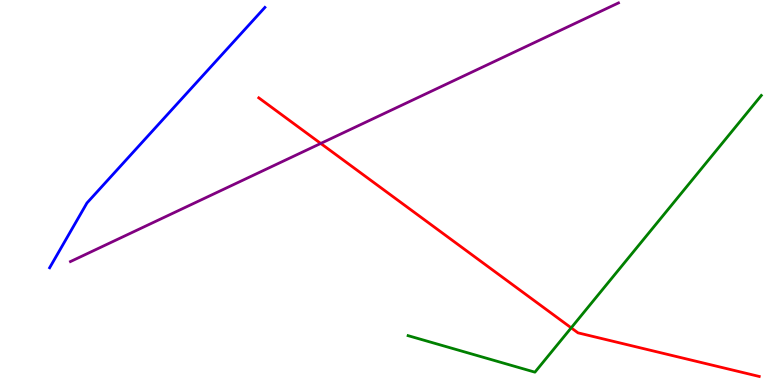[{'lines': ['blue', 'red'], 'intersections': []}, {'lines': ['green', 'red'], 'intersections': [{'x': 7.37, 'y': 1.48}]}, {'lines': ['purple', 'red'], 'intersections': [{'x': 4.14, 'y': 6.27}]}, {'lines': ['blue', 'green'], 'intersections': []}, {'lines': ['blue', 'purple'], 'intersections': []}, {'lines': ['green', 'purple'], 'intersections': []}]